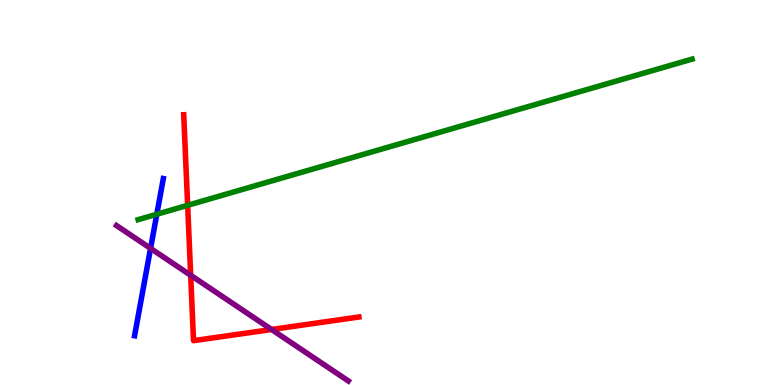[{'lines': ['blue', 'red'], 'intersections': []}, {'lines': ['green', 'red'], 'intersections': [{'x': 2.42, 'y': 4.67}]}, {'lines': ['purple', 'red'], 'intersections': [{'x': 2.46, 'y': 2.85}, {'x': 3.5, 'y': 1.44}]}, {'lines': ['blue', 'green'], 'intersections': [{'x': 2.02, 'y': 4.44}]}, {'lines': ['blue', 'purple'], 'intersections': [{'x': 1.94, 'y': 3.55}]}, {'lines': ['green', 'purple'], 'intersections': []}]